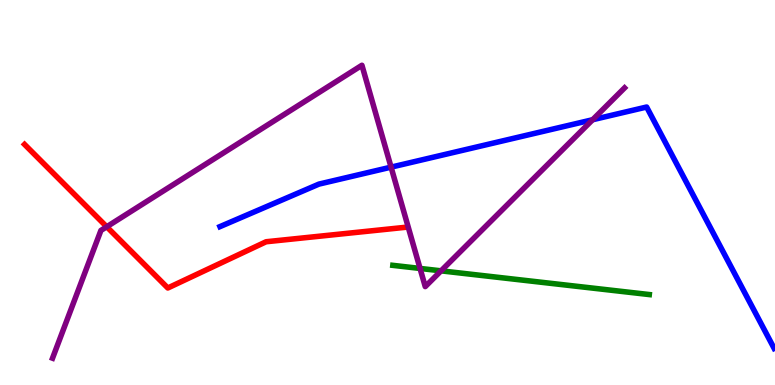[{'lines': ['blue', 'red'], 'intersections': []}, {'lines': ['green', 'red'], 'intersections': []}, {'lines': ['purple', 'red'], 'intersections': [{'x': 1.38, 'y': 4.11}]}, {'lines': ['blue', 'green'], 'intersections': []}, {'lines': ['blue', 'purple'], 'intersections': [{'x': 5.05, 'y': 5.66}, {'x': 7.65, 'y': 6.89}]}, {'lines': ['green', 'purple'], 'intersections': [{'x': 5.42, 'y': 3.03}, {'x': 5.69, 'y': 2.97}]}]